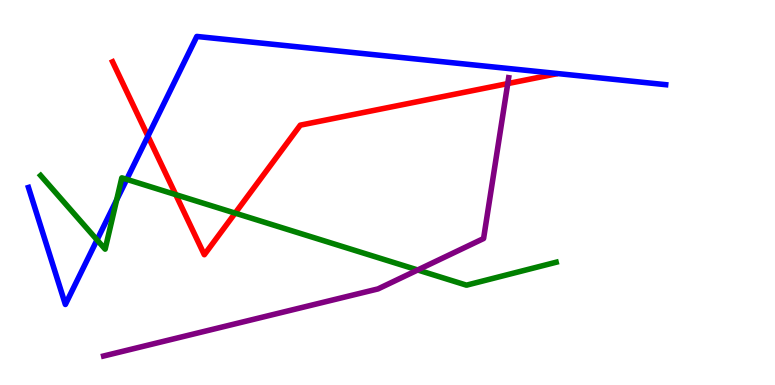[{'lines': ['blue', 'red'], 'intersections': [{'x': 1.91, 'y': 6.46}]}, {'lines': ['green', 'red'], 'intersections': [{'x': 2.27, 'y': 4.94}, {'x': 3.03, 'y': 4.46}]}, {'lines': ['purple', 'red'], 'intersections': [{'x': 6.55, 'y': 7.83}]}, {'lines': ['blue', 'green'], 'intersections': [{'x': 1.25, 'y': 3.77}, {'x': 1.51, 'y': 4.81}, {'x': 1.64, 'y': 5.34}]}, {'lines': ['blue', 'purple'], 'intersections': []}, {'lines': ['green', 'purple'], 'intersections': [{'x': 5.39, 'y': 2.99}]}]